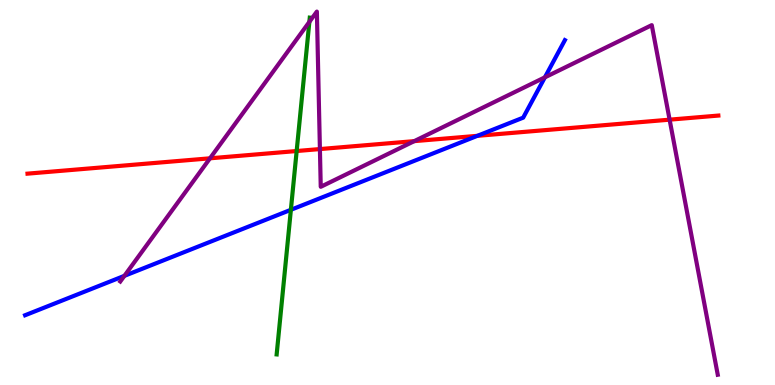[{'lines': ['blue', 'red'], 'intersections': [{'x': 6.16, 'y': 6.47}]}, {'lines': ['green', 'red'], 'intersections': [{'x': 3.83, 'y': 6.08}]}, {'lines': ['purple', 'red'], 'intersections': [{'x': 2.71, 'y': 5.89}, {'x': 4.13, 'y': 6.13}, {'x': 5.35, 'y': 6.33}, {'x': 8.64, 'y': 6.89}]}, {'lines': ['blue', 'green'], 'intersections': [{'x': 3.75, 'y': 4.55}]}, {'lines': ['blue', 'purple'], 'intersections': [{'x': 1.61, 'y': 2.84}, {'x': 7.03, 'y': 7.99}]}, {'lines': ['green', 'purple'], 'intersections': [{'x': 3.99, 'y': 9.43}]}]